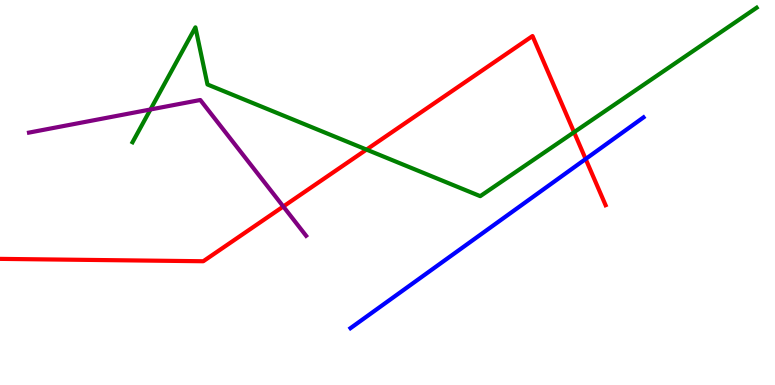[{'lines': ['blue', 'red'], 'intersections': [{'x': 7.56, 'y': 5.87}]}, {'lines': ['green', 'red'], 'intersections': [{'x': 4.73, 'y': 6.11}, {'x': 7.41, 'y': 6.57}]}, {'lines': ['purple', 'red'], 'intersections': [{'x': 3.66, 'y': 4.64}]}, {'lines': ['blue', 'green'], 'intersections': []}, {'lines': ['blue', 'purple'], 'intersections': []}, {'lines': ['green', 'purple'], 'intersections': [{'x': 1.94, 'y': 7.16}]}]